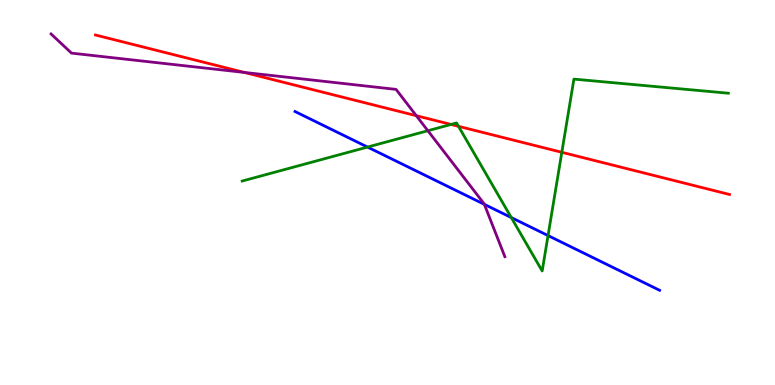[{'lines': ['blue', 'red'], 'intersections': []}, {'lines': ['green', 'red'], 'intersections': [{'x': 5.82, 'y': 6.77}, {'x': 5.92, 'y': 6.72}, {'x': 7.25, 'y': 6.04}]}, {'lines': ['purple', 'red'], 'intersections': [{'x': 3.15, 'y': 8.12}, {'x': 5.37, 'y': 6.99}]}, {'lines': ['blue', 'green'], 'intersections': [{'x': 4.74, 'y': 6.18}, {'x': 6.6, 'y': 4.35}, {'x': 7.07, 'y': 3.88}]}, {'lines': ['blue', 'purple'], 'intersections': [{'x': 6.25, 'y': 4.69}]}, {'lines': ['green', 'purple'], 'intersections': [{'x': 5.52, 'y': 6.6}]}]